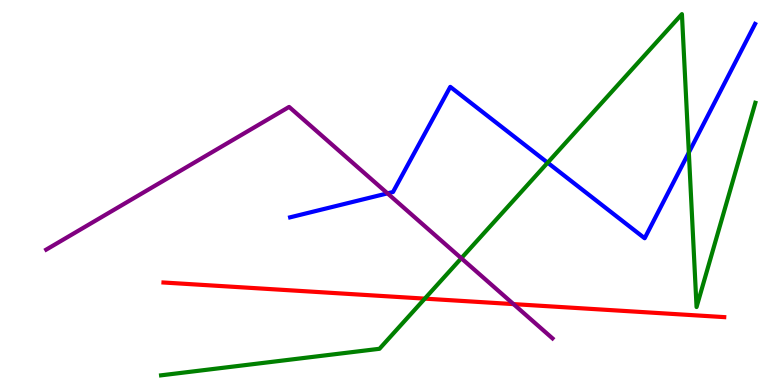[{'lines': ['blue', 'red'], 'intersections': []}, {'lines': ['green', 'red'], 'intersections': [{'x': 5.48, 'y': 2.24}]}, {'lines': ['purple', 'red'], 'intersections': [{'x': 6.63, 'y': 2.1}]}, {'lines': ['blue', 'green'], 'intersections': [{'x': 7.07, 'y': 5.77}, {'x': 8.89, 'y': 6.04}]}, {'lines': ['blue', 'purple'], 'intersections': [{'x': 5.0, 'y': 4.98}]}, {'lines': ['green', 'purple'], 'intersections': [{'x': 5.95, 'y': 3.29}]}]